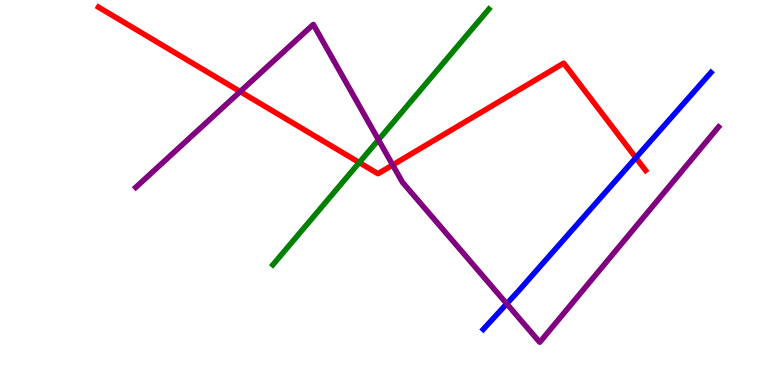[{'lines': ['blue', 'red'], 'intersections': [{'x': 8.2, 'y': 5.9}]}, {'lines': ['green', 'red'], 'intersections': [{'x': 4.64, 'y': 5.78}]}, {'lines': ['purple', 'red'], 'intersections': [{'x': 3.1, 'y': 7.62}, {'x': 5.07, 'y': 5.72}]}, {'lines': ['blue', 'green'], 'intersections': []}, {'lines': ['blue', 'purple'], 'intersections': [{'x': 6.54, 'y': 2.11}]}, {'lines': ['green', 'purple'], 'intersections': [{'x': 4.88, 'y': 6.37}]}]